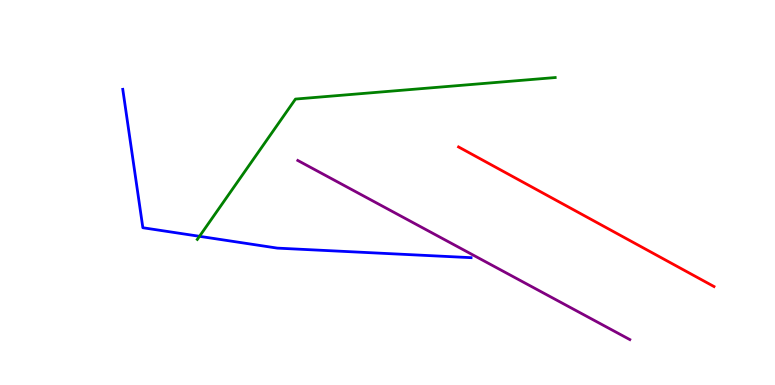[{'lines': ['blue', 'red'], 'intersections': []}, {'lines': ['green', 'red'], 'intersections': []}, {'lines': ['purple', 'red'], 'intersections': []}, {'lines': ['blue', 'green'], 'intersections': [{'x': 2.57, 'y': 3.86}]}, {'lines': ['blue', 'purple'], 'intersections': []}, {'lines': ['green', 'purple'], 'intersections': []}]